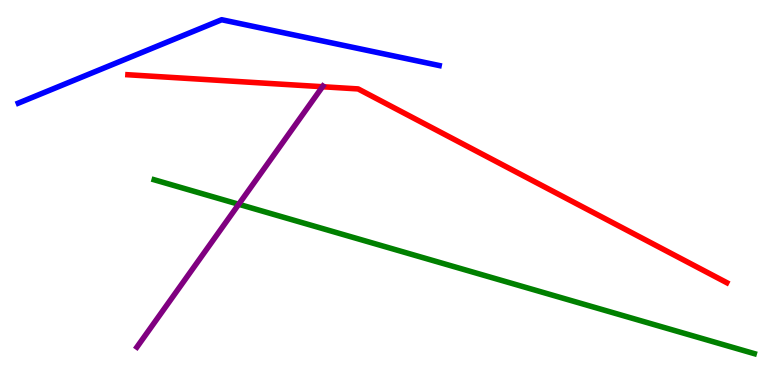[{'lines': ['blue', 'red'], 'intersections': []}, {'lines': ['green', 'red'], 'intersections': []}, {'lines': ['purple', 'red'], 'intersections': [{'x': 4.16, 'y': 7.75}]}, {'lines': ['blue', 'green'], 'intersections': []}, {'lines': ['blue', 'purple'], 'intersections': []}, {'lines': ['green', 'purple'], 'intersections': [{'x': 3.08, 'y': 4.69}]}]